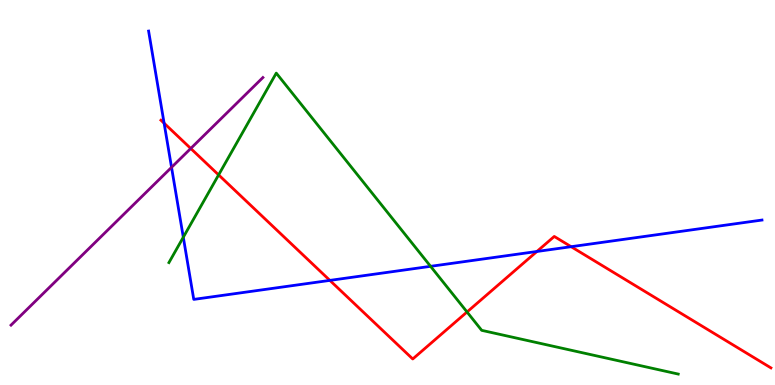[{'lines': ['blue', 'red'], 'intersections': [{'x': 2.12, 'y': 6.8}, {'x': 4.26, 'y': 2.72}, {'x': 6.93, 'y': 3.47}, {'x': 7.37, 'y': 3.59}]}, {'lines': ['green', 'red'], 'intersections': [{'x': 2.82, 'y': 5.46}, {'x': 6.03, 'y': 1.9}]}, {'lines': ['purple', 'red'], 'intersections': [{'x': 2.46, 'y': 6.14}]}, {'lines': ['blue', 'green'], 'intersections': [{'x': 2.37, 'y': 3.84}, {'x': 5.56, 'y': 3.08}]}, {'lines': ['blue', 'purple'], 'intersections': [{'x': 2.21, 'y': 5.65}]}, {'lines': ['green', 'purple'], 'intersections': []}]